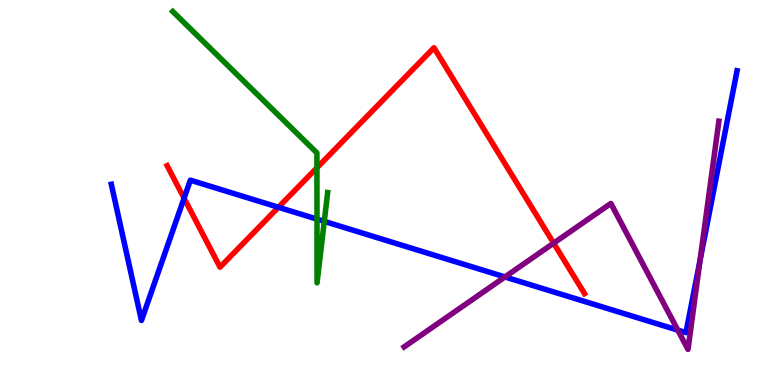[{'lines': ['blue', 'red'], 'intersections': [{'x': 2.38, 'y': 4.85}, {'x': 3.59, 'y': 4.62}]}, {'lines': ['green', 'red'], 'intersections': [{'x': 4.09, 'y': 5.64}]}, {'lines': ['purple', 'red'], 'intersections': [{'x': 7.14, 'y': 3.68}]}, {'lines': ['blue', 'green'], 'intersections': [{'x': 4.09, 'y': 4.31}, {'x': 4.18, 'y': 4.25}]}, {'lines': ['blue', 'purple'], 'intersections': [{'x': 6.52, 'y': 2.81}, {'x': 8.75, 'y': 1.43}, {'x': 9.03, 'y': 3.23}]}, {'lines': ['green', 'purple'], 'intersections': []}]